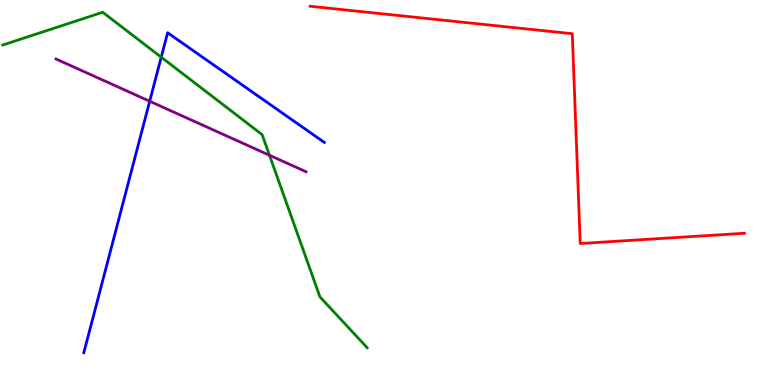[{'lines': ['blue', 'red'], 'intersections': []}, {'lines': ['green', 'red'], 'intersections': []}, {'lines': ['purple', 'red'], 'intersections': []}, {'lines': ['blue', 'green'], 'intersections': [{'x': 2.08, 'y': 8.51}]}, {'lines': ['blue', 'purple'], 'intersections': [{'x': 1.93, 'y': 7.37}]}, {'lines': ['green', 'purple'], 'intersections': [{'x': 3.48, 'y': 5.97}]}]